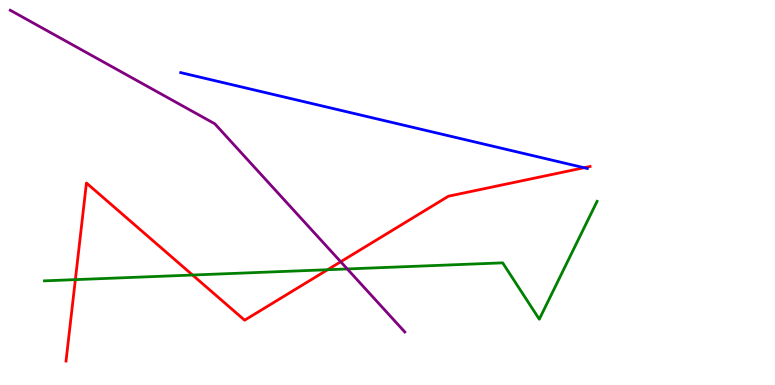[{'lines': ['blue', 'red'], 'intersections': [{'x': 7.54, 'y': 5.64}]}, {'lines': ['green', 'red'], 'intersections': [{'x': 0.972, 'y': 2.74}, {'x': 2.48, 'y': 2.86}, {'x': 4.23, 'y': 2.99}]}, {'lines': ['purple', 'red'], 'intersections': [{'x': 4.4, 'y': 3.2}]}, {'lines': ['blue', 'green'], 'intersections': []}, {'lines': ['blue', 'purple'], 'intersections': []}, {'lines': ['green', 'purple'], 'intersections': [{'x': 4.48, 'y': 3.01}]}]